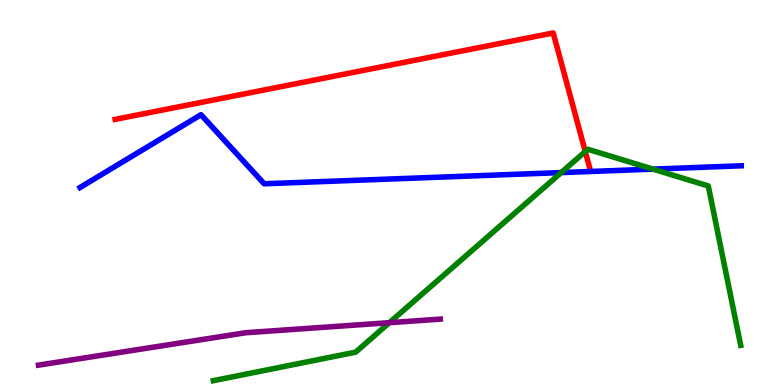[{'lines': ['blue', 'red'], 'intersections': []}, {'lines': ['green', 'red'], 'intersections': [{'x': 7.55, 'y': 6.06}]}, {'lines': ['purple', 'red'], 'intersections': []}, {'lines': ['blue', 'green'], 'intersections': [{'x': 7.24, 'y': 5.52}, {'x': 8.43, 'y': 5.61}]}, {'lines': ['blue', 'purple'], 'intersections': []}, {'lines': ['green', 'purple'], 'intersections': [{'x': 5.02, 'y': 1.62}]}]